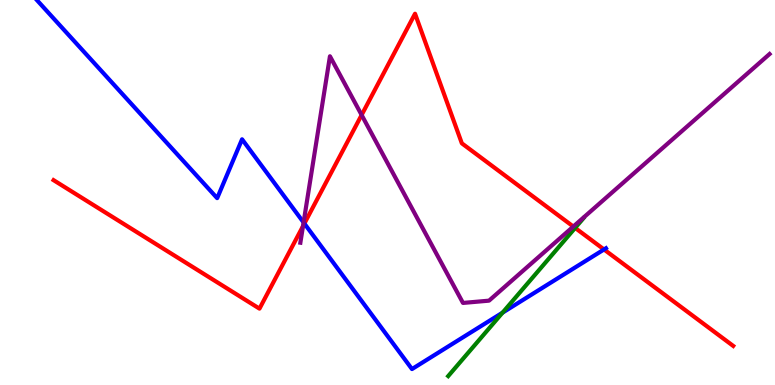[{'lines': ['blue', 'red'], 'intersections': [{'x': 3.93, 'y': 4.19}, {'x': 7.79, 'y': 3.52}]}, {'lines': ['green', 'red'], 'intersections': [{'x': 7.42, 'y': 4.08}]}, {'lines': ['purple', 'red'], 'intersections': [{'x': 3.91, 'y': 4.13}, {'x': 4.67, 'y': 7.01}, {'x': 7.4, 'y': 4.12}]}, {'lines': ['blue', 'green'], 'intersections': [{'x': 6.48, 'y': 1.88}]}, {'lines': ['blue', 'purple'], 'intersections': [{'x': 3.92, 'y': 4.22}]}, {'lines': ['green', 'purple'], 'intersections': []}]